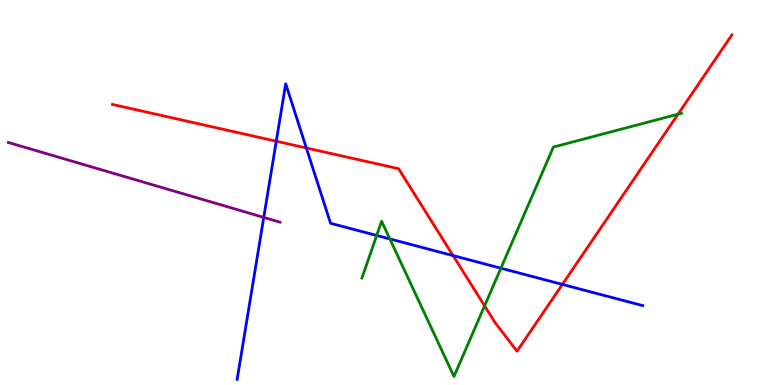[{'lines': ['blue', 'red'], 'intersections': [{'x': 3.56, 'y': 6.33}, {'x': 3.95, 'y': 6.16}, {'x': 5.85, 'y': 3.36}, {'x': 7.26, 'y': 2.61}]}, {'lines': ['green', 'red'], 'intersections': [{'x': 6.25, 'y': 2.06}, {'x': 8.75, 'y': 7.03}]}, {'lines': ['purple', 'red'], 'intersections': []}, {'lines': ['blue', 'green'], 'intersections': [{'x': 4.86, 'y': 3.88}, {'x': 5.03, 'y': 3.79}, {'x': 6.46, 'y': 3.03}]}, {'lines': ['blue', 'purple'], 'intersections': [{'x': 3.4, 'y': 4.35}]}, {'lines': ['green', 'purple'], 'intersections': []}]